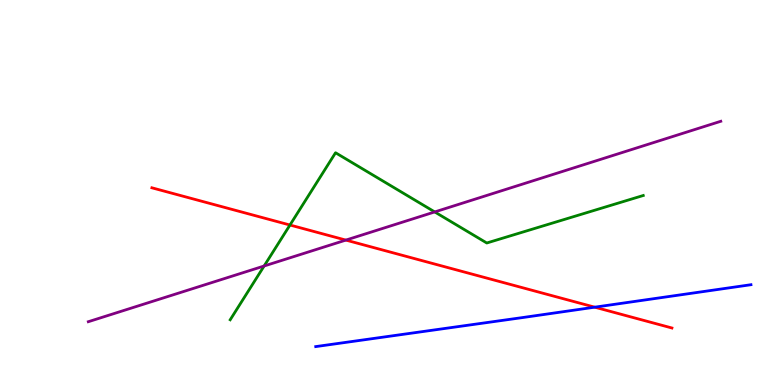[{'lines': ['blue', 'red'], 'intersections': [{'x': 7.67, 'y': 2.02}]}, {'lines': ['green', 'red'], 'intersections': [{'x': 3.74, 'y': 4.16}]}, {'lines': ['purple', 'red'], 'intersections': [{'x': 4.46, 'y': 3.76}]}, {'lines': ['blue', 'green'], 'intersections': []}, {'lines': ['blue', 'purple'], 'intersections': []}, {'lines': ['green', 'purple'], 'intersections': [{'x': 3.41, 'y': 3.09}, {'x': 5.61, 'y': 4.5}]}]